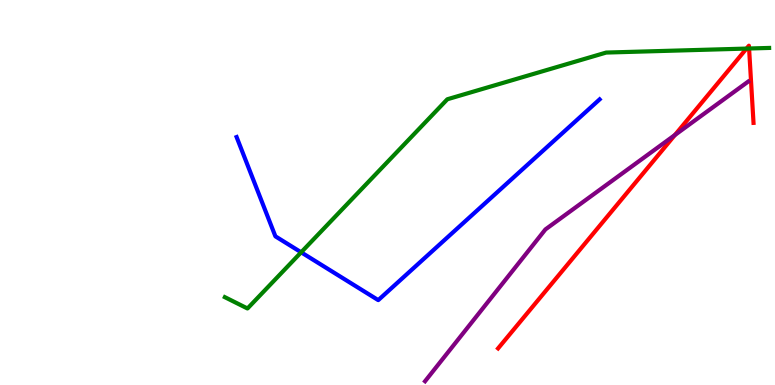[{'lines': ['blue', 'red'], 'intersections': []}, {'lines': ['green', 'red'], 'intersections': [{'x': 9.63, 'y': 8.74}, {'x': 9.67, 'y': 8.74}]}, {'lines': ['purple', 'red'], 'intersections': [{'x': 8.71, 'y': 6.49}]}, {'lines': ['blue', 'green'], 'intersections': [{'x': 3.89, 'y': 3.45}]}, {'lines': ['blue', 'purple'], 'intersections': []}, {'lines': ['green', 'purple'], 'intersections': []}]